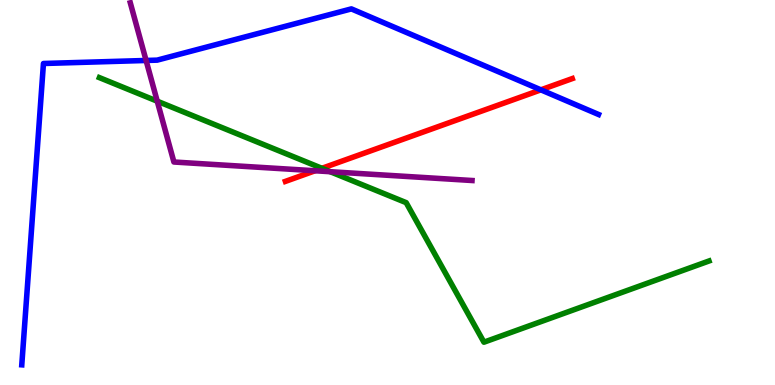[{'lines': ['blue', 'red'], 'intersections': [{'x': 6.98, 'y': 7.67}]}, {'lines': ['green', 'red'], 'intersections': [{'x': 4.15, 'y': 5.63}]}, {'lines': ['purple', 'red'], 'intersections': [{'x': 4.07, 'y': 5.56}]}, {'lines': ['blue', 'green'], 'intersections': []}, {'lines': ['blue', 'purple'], 'intersections': [{'x': 1.89, 'y': 8.43}]}, {'lines': ['green', 'purple'], 'intersections': [{'x': 2.03, 'y': 7.37}, {'x': 4.26, 'y': 5.54}]}]